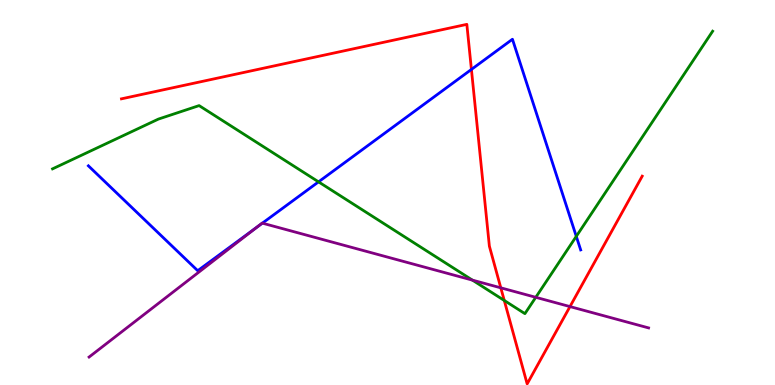[{'lines': ['blue', 'red'], 'intersections': [{'x': 6.08, 'y': 8.2}]}, {'lines': ['green', 'red'], 'intersections': [{'x': 6.51, 'y': 2.2}]}, {'lines': ['purple', 'red'], 'intersections': [{'x': 6.46, 'y': 2.52}, {'x': 7.35, 'y': 2.04}]}, {'lines': ['blue', 'green'], 'intersections': [{'x': 4.11, 'y': 5.28}, {'x': 7.44, 'y': 3.86}]}, {'lines': ['blue', 'purple'], 'intersections': [{'x': 3.32, 'y': 4.1}, {'x': 3.39, 'y': 4.2}]}, {'lines': ['green', 'purple'], 'intersections': [{'x': 6.1, 'y': 2.72}, {'x': 6.91, 'y': 2.28}]}]